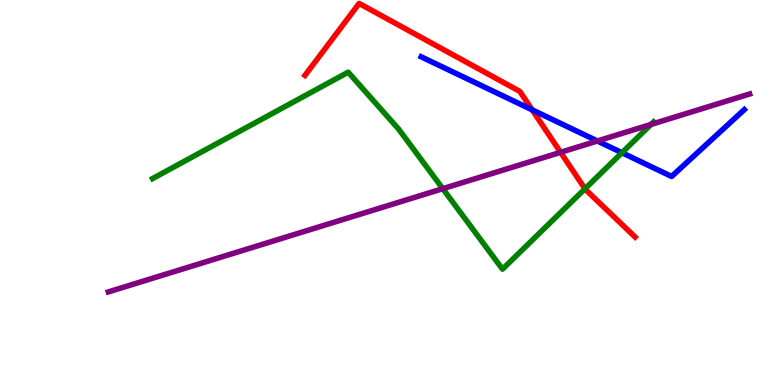[{'lines': ['blue', 'red'], 'intersections': [{'x': 6.87, 'y': 7.15}]}, {'lines': ['green', 'red'], 'intersections': [{'x': 7.55, 'y': 5.1}]}, {'lines': ['purple', 'red'], 'intersections': [{'x': 7.23, 'y': 6.04}]}, {'lines': ['blue', 'green'], 'intersections': [{'x': 8.03, 'y': 6.03}]}, {'lines': ['blue', 'purple'], 'intersections': [{'x': 7.71, 'y': 6.34}]}, {'lines': ['green', 'purple'], 'intersections': [{'x': 5.71, 'y': 5.1}, {'x': 8.4, 'y': 6.77}]}]